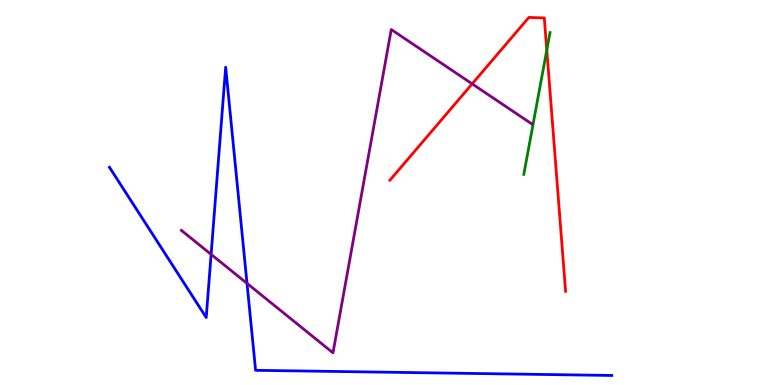[{'lines': ['blue', 'red'], 'intersections': []}, {'lines': ['green', 'red'], 'intersections': [{'x': 7.06, 'y': 8.7}]}, {'lines': ['purple', 'red'], 'intersections': [{'x': 6.09, 'y': 7.82}]}, {'lines': ['blue', 'green'], 'intersections': []}, {'lines': ['blue', 'purple'], 'intersections': [{'x': 2.72, 'y': 3.39}, {'x': 3.19, 'y': 2.64}]}, {'lines': ['green', 'purple'], 'intersections': []}]